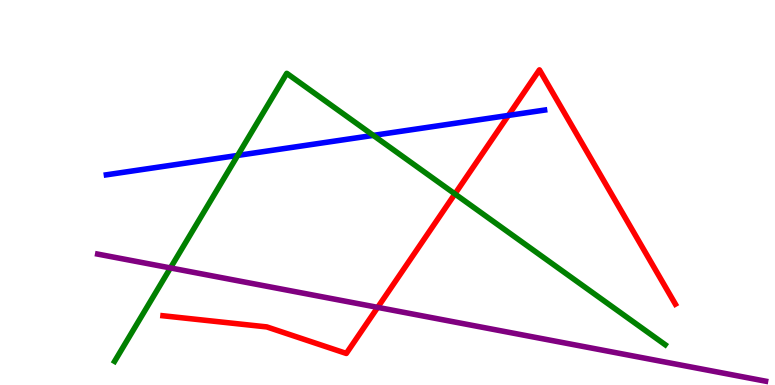[{'lines': ['blue', 'red'], 'intersections': [{'x': 6.56, 'y': 7.0}]}, {'lines': ['green', 'red'], 'intersections': [{'x': 5.87, 'y': 4.96}]}, {'lines': ['purple', 'red'], 'intersections': [{'x': 4.87, 'y': 2.02}]}, {'lines': ['blue', 'green'], 'intersections': [{'x': 3.07, 'y': 5.96}, {'x': 4.82, 'y': 6.48}]}, {'lines': ['blue', 'purple'], 'intersections': []}, {'lines': ['green', 'purple'], 'intersections': [{'x': 2.2, 'y': 3.04}]}]